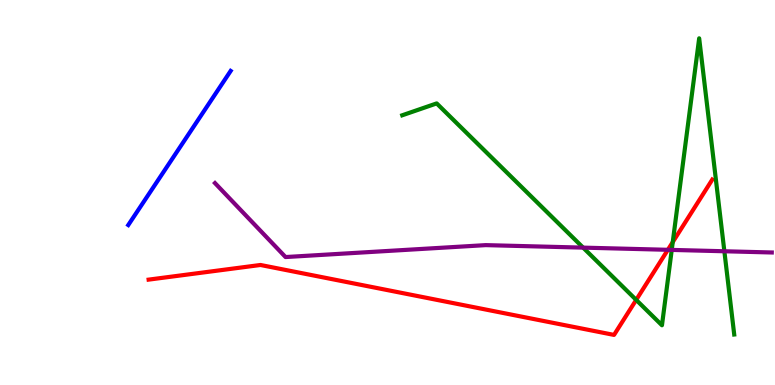[{'lines': ['blue', 'red'], 'intersections': []}, {'lines': ['green', 'red'], 'intersections': [{'x': 8.21, 'y': 2.21}, {'x': 8.68, 'y': 3.71}]}, {'lines': ['purple', 'red'], 'intersections': [{'x': 8.62, 'y': 3.51}]}, {'lines': ['blue', 'green'], 'intersections': []}, {'lines': ['blue', 'purple'], 'intersections': []}, {'lines': ['green', 'purple'], 'intersections': [{'x': 7.52, 'y': 3.57}, {'x': 8.67, 'y': 3.51}, {'x': 9.35, 'y': 3.47}]}]